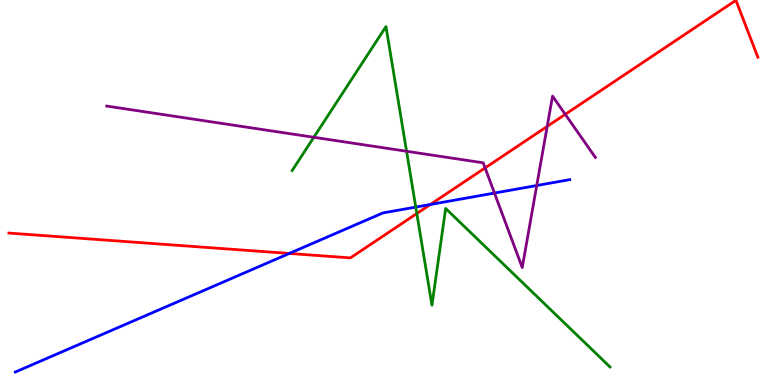[{'lines': ['blue', 'red'], 'intersections': [{'x': 3.73, 'y': 3.42}, {'x': 5.55, 'y': 4.69}]}, {'lines': ['green', 'red'], 'intersections': [{'x': 5.38, 'y': 4.45}]}, {'lines': ['purple', 'red'], 'intersections': [{'x': 6.26, 'y': 5.64}, {'x': 7.06, 'y': 6.72}, {'x': 7.29, 'y': 7.03}]}, {'lines': ['blue', 'green'], 'intersections': [{'x': 5.36, 'y': 4.62}]}, {'lines': ['blue', 'purple'], 'intersections': [{'x': 6.38, 'y': 4.99}, {'x': 6.93, 'y': 5.18}]}, {'lines': ['green', 'purple'], 'intersections': [{'x': 4.05, 'y': 6.43}, {'x': 5.25, 'y': 6.07}]}]